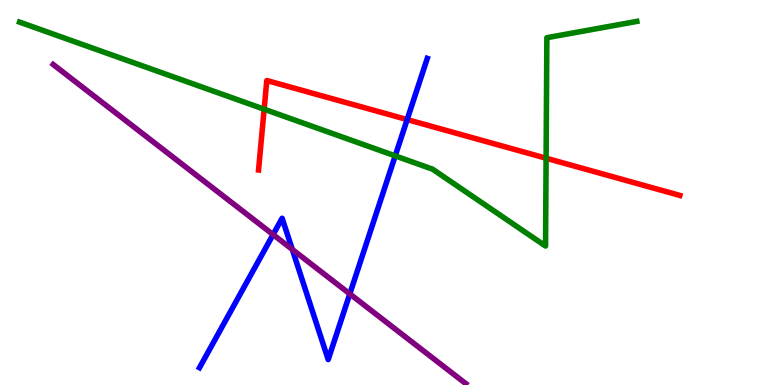[{'lines': ['blue', 'red'], 'intersections': [{'x': 5.25, 'y': 6.89}]}, {'lines': ['green', 'red'], 'intersections': [{'x': 3.41, 'y': 7.16}, {'x': 7.05, 'y': 5.89}]}, {'lines': ['purple', 'red'], 'intersections': []}, {'lines': ['blue', 'green'], 'intersections': [{'x': 5.1, 'y': 5.95}]}, {'lines': ['blue', 'purple'], 'intersections': [{'x': 3.52, 'y': 3.91}, {'x': 3.77, 'y': 3.52}, {'x': 4.51, 'y': 2.37}]}, {'lines': ['green', 'purple'], 'intersections': []}]